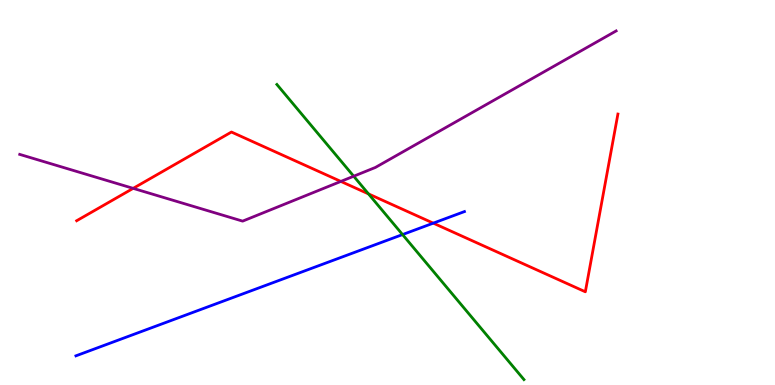[{'lines': ['blue', 'red'], 'intersections': [{'x': 5.59, 'y': 4.2}]}, {'lines': ['green', 'red'], 'intersections': [{'x': 4.75, 'y': 4.96}]}, {'lines': ['purple', 'red'], 'intersections': [{'x': 1.72, 'y': 5.11}, {'x': 4.4, 'y': 5.29}]}, {'lines': ['blue', 'green'], 'intersections': [{'x': 5.19, 'y': 3.91}]}, {'lines': ['blue', 'purple'], 'intersections': []}, {'lines': ['green', 'purple'], 'intersections': [{'x': 4.56, 'y': 5.42}]}]